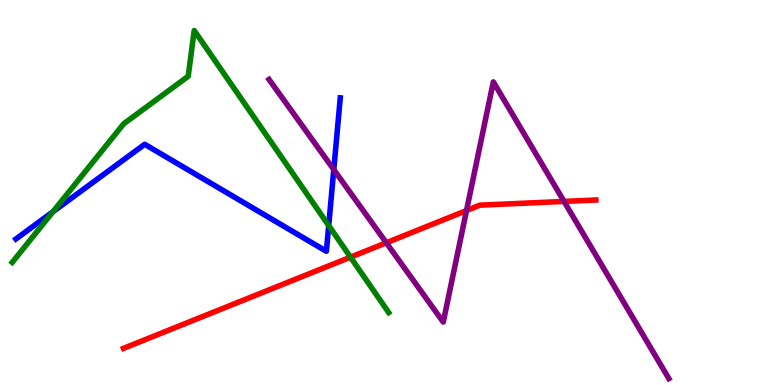[{'lines': ['blue', 'red'], 'intersections': []}, {'lines': ['green', 'red'], 'intersections': [{'x': 4.52, 'y': 3.32}]}, {'lines': ['purple', 'red'], 'intersections': [{'x': 4.98, 'y': 3.69}, {'x': 6.02, 'y': 4.53}, {'x': 7.28, 'y': 4.77}]}, {'lines': ['blue', 'green'], 'intersections': [{'x': 0.683, 'y': 4.5}, {'x': 4.24, 'y': 4.14}]}, {'lines': ['blue', 'purple'], 'intersections': [{'x': 4.31, 'y': 5.59}]}, {'lines': ['green', 'purple'], 'intersections': []}]